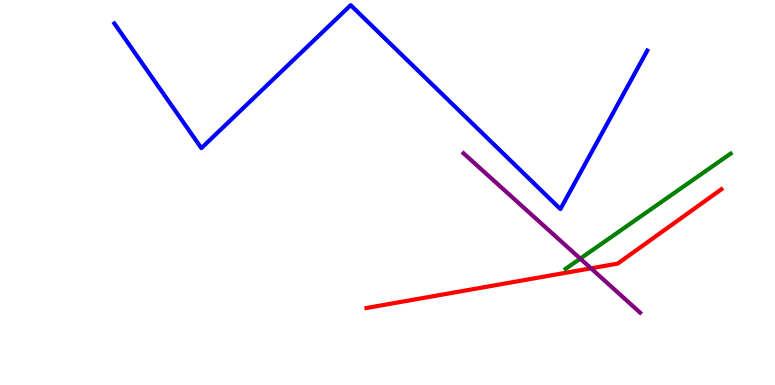[{'lines': ['blue', 'red'], 'intersections': []}, {'lines': ['green', 'red'], 'intersections': []}, {'lines': ['purple', 'red'], 'intersections': [{'x': 7.63, 'y': 3.03}]}, {'lines': ['blue', 'green'], 'intersections': []}, {'lines': ['blue', 'purple'], 'intersections': []}, {'lines': ['green', 'purple'], 'intersections': [{'x': 7.49, 'y': 3.28}]}]